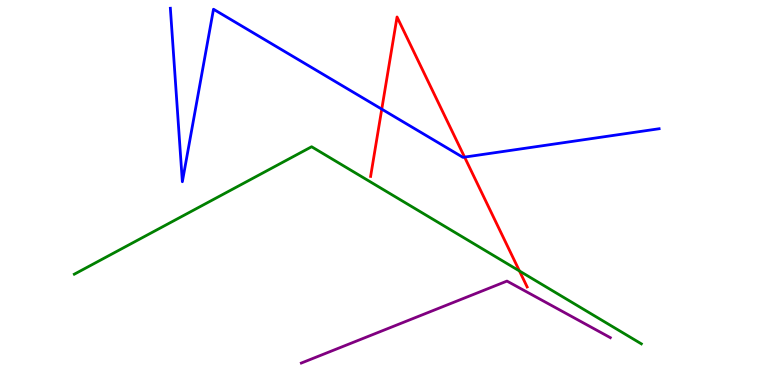[{'lines': ['blue', 'red'], 'intersections': [{'x': 4.93, 'y': 7.17}, {'x': 5.99, 'y': 5.92}]}, {'lines': ['green', 'red'], 'intersections': [{'x': 6.7, 'y': 2.96}]}, {'lines': ['purple', 'red'], 'intersections': []}, {'lines': ['blue', 'green'], 'intersections': []}, {'lines': ['blue', 'purple'], 'intersections': []}, {'lines': ['green', 'purple'], 'intersections': []}]